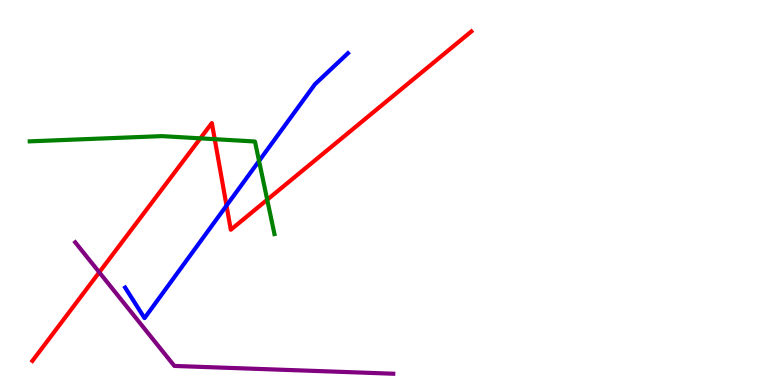[{'lines': ['blue', 'red'], 'intersections': [{'x': 2.92, 'y': 4.66}]}, {'lines': ['green', 'red'], 'intersections': [{'x': 2.59, 'y': 6.41}, {'x': 2.77, 'y': 6.39}, {'x': 3.45, 'y': 4.81}]}, {'lines': ['purple', 'red'], 'intersections': [{'x': 1.28, 'y': 2.93}]}, {'lines': ['blue', 'green'], 'intersections': [{'x': 3.34, 'y': 5.82}]}, {'lines': ['blue', 'purple'], 'intersections': []}, {'lines': ['green', 'purple'], 'intersections': []}]